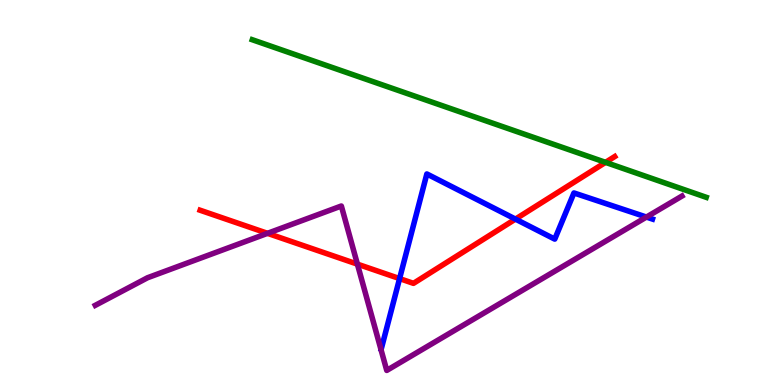[{'lines': ['blue', 'red'], 'intersections': [{'x': 5.16, 'y': 2.76}, {'x': 6.65, 'y': 4.31}]}, {'lines': ['green', 'red'], 'intersections': [{'x': 7.81, 'y': 5.78}]}, {'lines': ['purple', 'red'], 'intersections': [{'x': 3.45, 'y': 3.94}, {'x': 4.61, 'y': 3.14}]}, {'lines': ['blue', 'green'], 'intersections': []}, {'lines': ['blue', 'purple'], 'intersections': [{'x': 8.34, 'y': 4.36}]}, {'lines': ['green', 'purple'], 'intersections': []}]